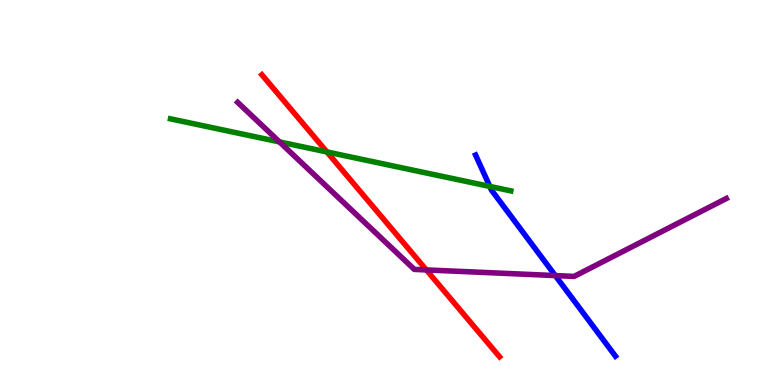[{'lines': ['blue', 'red'], 'intersections': []}, {'lines': ['green', 'red'], 'intersections': [{'x': 4.22, 'y': 6.05}]}, {'lines': ['purple', 'red'], 'intersections': [{'x': 5.5, 'y': 2.99}]}, {'lines': ['blue', 'green'], 'intersections': [{'x': 6.32, 'y': 5.16}]}, {'lines': ['blue', 'purple'], 'intersections': [{'x': 7.16, 'y': 2.84}]}, {'lines': ['green', 'purple'], 'intersections': [{'x': 3.61, 'y': 6.31}]}]